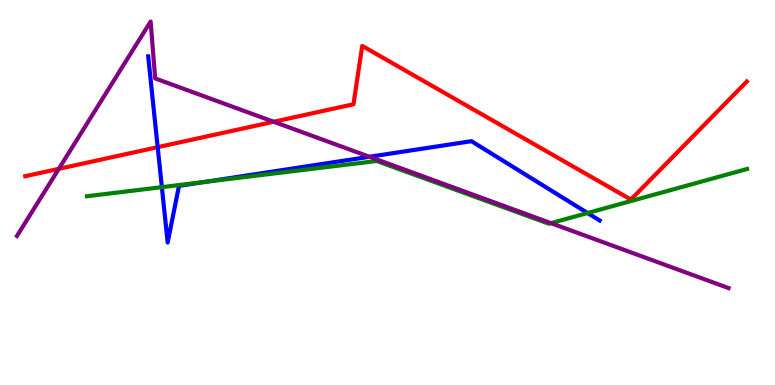[{'lines': ['blue', 'red'], 'intersections': [{'x': 2.03, 'y': 6.18}]}, {'lines': ['green', 'red'], 'intersections': []}, {'lines': ['purple', 'red'], 'intersections': [{'x': 0.759, 'y': 5.61}, {'x': 3.53, 'y': 6.84}]}, {'lines': ['blue', 'green'], 'intersections': [{'x': 2.09, 'y': 5.14}, {'x': 2.65, 'y': 5.28}, {'x': 7.58, 'y': 4.47}]}, {'lines': ['blue', 'purple'], 'intersections': [{'x': 4.77, 'y': 5.93}]}, {'lines': ['green', 'purple'], 'intersections': [{'x': 7.11, 'y': 4.2}]}]